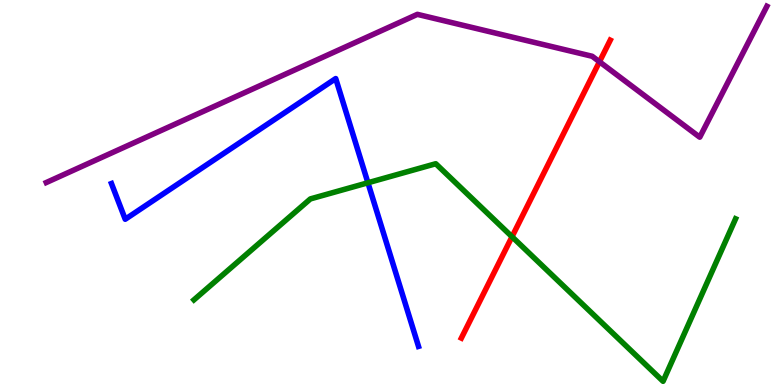[{'lines': ['blue', 'red'], 'intersections': []}, {'lines': ['green', 'red'], 'intersections': [{'x': 6.61, 'y': 3.85}]}, {'lines': ['purple', 'red'], 'intersections': [{'x': 7.74, 'y': 8.4}]}, {'lines': ['blue', 'green'], 'intersections': [{'x': 4.75, 'y': 5.25}]}, {'lines': ['blue', 'purple'], 'intersections': []}, {'lines': ['green', 'purple'], 'intersections': []}]